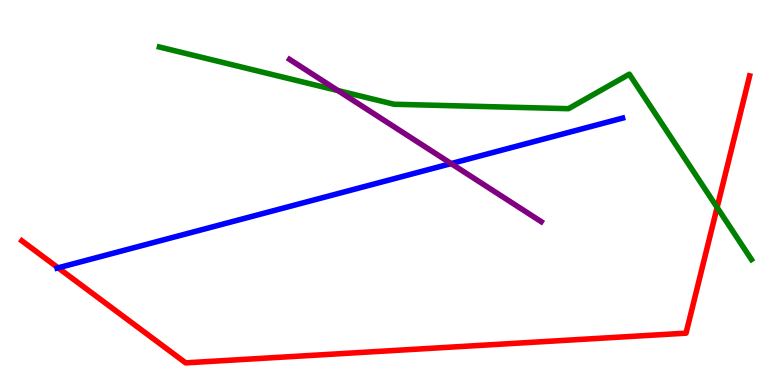[{'lines': ['blue', 'red'], 'intersections': [{'x': 0.75, 'y': 3.04}]}, {'lines': ['green', 'red'], 'intersections': [{'x': 9.25, 'y': 4.61}]}, {'lines': ['purple', 'red'], 'intersections': []}, {'lines': ['blue', 'green'], 'intersections': []}, {'lines': ['blue', 'purple'], 'intersections': [{'x': 5.82, 'y': 5.75}]}, {'lines': ['green', 'purple'], 'intersections': [{'x': 4.36, 'y': 7.65}]}]